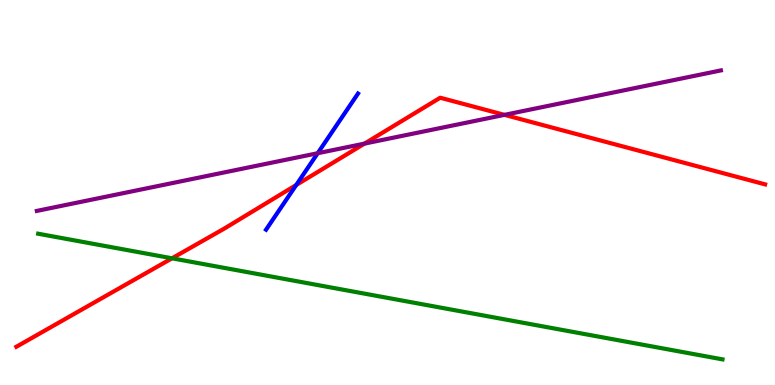[{'lines': ['blue', 'red'], 'intersections': [{'x': 3.82, 'y': 5.2}]}, {'lines': ['green', 'red'], 'intersections': [{'x': 2.22, 'y': 3.29}]}, {'lines': ['purple', 'red'], 'intersections': [{'x': 4.7, 'y': 6.27}, {'x': 6.51, 'y': 7.02}]}, {'lines': ['blue', 'green'], 'intersections': []}, {'lines': ['blue', 'purple'], 'intersections': [{'x': 4.1, 'y': 6.02}]}, {'lines': ['green', 'purple'], 'intersections': []}]